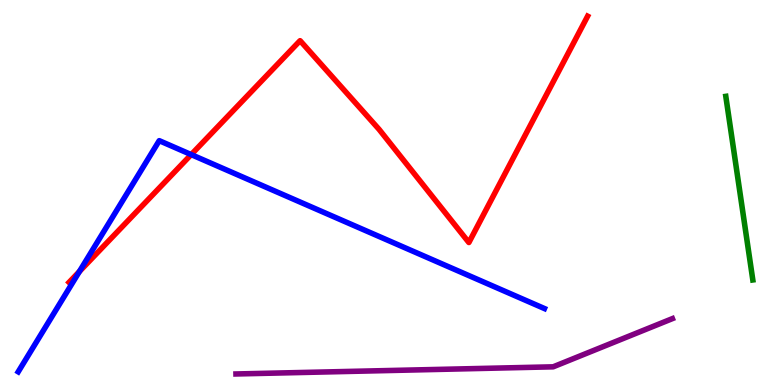[{'lines': ['blue', 'red'], 'intersections': [{'x': 1.02, 'y': 2.95}, {'x': 2.47, 'y': 5.98}]}, {'lines': ['green', 'red'], 'intersections': []}, {'lines': ['purple', 'red'], 'intersections': []}, {'lines': ['blue', 'green'], 'intersections': []}, {'lines': ['blue', 'purple'], 'intersections': []}, {'lines': ['green', 'purple'], 'intersections': []}]